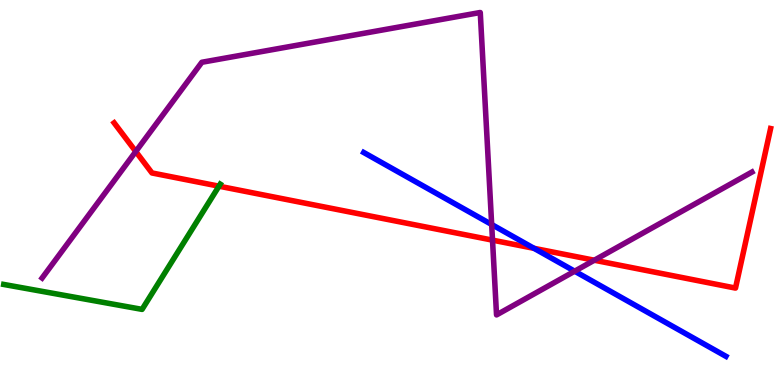[{'lines': ['blue', 'red'], 'intersections': [{'x': 6.89, 'y': 3.55}]}, {'lines': ['green', 'red'], 'intersections': [{'x': 2.83, 'y': 5.16}]}, {'lines': ['purple', 'red'], 'intersections': [{'x': 1.75, 'y': 6.06}, {'x': 6.36, 'y': 3.76}, {'x': 7.67, 'y': 3.24}]}, {'lines': ['blue', 'green'], 'intersections': []}, {'lines': ['blue', 'purple'], 'intersections': [{'x': 6.34, 'y': 4.17}, {'x': 7.42, 'y': 2.96}]}, {'lines': ['green', 'purple'], 'intersections': []}]